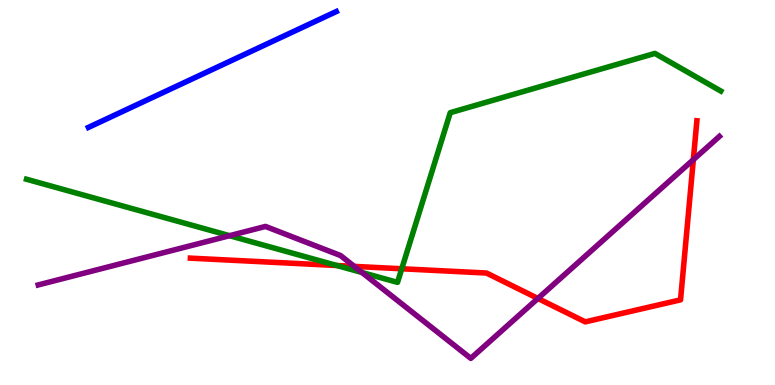[{'lines': ['blue', 'red'], 'intersections': []}, {'lines': ['green', 'red'], 'intersections': [{'x': 4.35, 'y': 3.1}, {'x': 5.18, 'y': 3.02}]}, {'lines': ['purple', 'red'], 'intersections': [{'x': 4.57, 'y': 3.08}, {'x': 6.94, 'y': 2.25}, {'x': 8.95, 'y': 5.85}]}, {'lines': ['blue', 'green'], 'intersections': []}, {'lines': ['blue', 'purple'], 'intersections': []}, {'lines': ['green', 'purple'], 'intersections': [{'x': 2.96, 'y': 3.88}, {'x': 4.67, 'y': 2.92}]}]